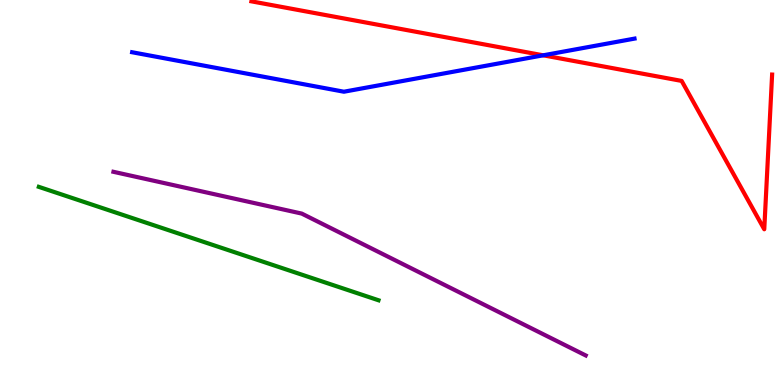[{'lines': ['blue', 'red'], 'intersections': [{'x': 7.01, 'y': 8.56}]}, {'lines': ['green', 'red'], 'intersections': []}, {'lines': ['purple', 'red'], 'intersections': []}, {'lines': ['blue', 'green'], 'intersections': []}, {'lines': ['blue', 'purple'], 'intersections': []}, {'lines': ['green', 'purple'], 'intersections': []}]